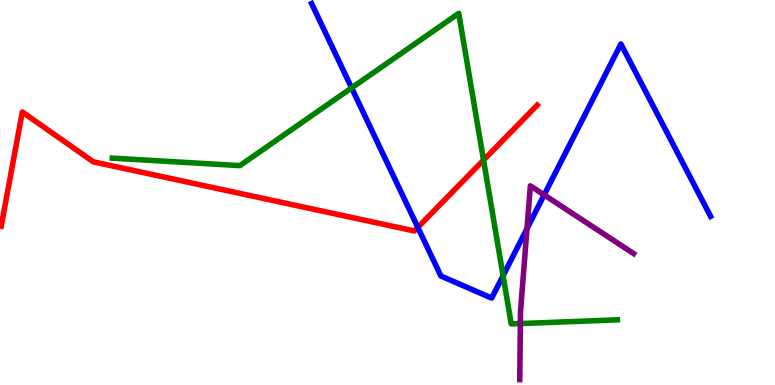[{'lines': ['blue', 'red'], 'intersections': [{'x': 5.39, 'y': 4.09}]}, {'lines': ['green', 'red'], 'intersections': [{'x': 6.24, 'y': 5.84}]}, {'lines': ['purple', 'red'], 'intersections': []}, {'lines': ['blue', 'green'], 'intersections': [{'x': 4.54, 'y': 7.72}, {'x': 6.49, 'y': 2.84}]}, {'lines': ['blue', 'purple'], 'intersections': [{'x': 6.8, 'y': 4.06}, {'x': 7.02, 'y': 4.94}]}, {'lines': ['green', 'purple'], 'intersections': [{'x': 6.71, 'y': 1.6}]}]